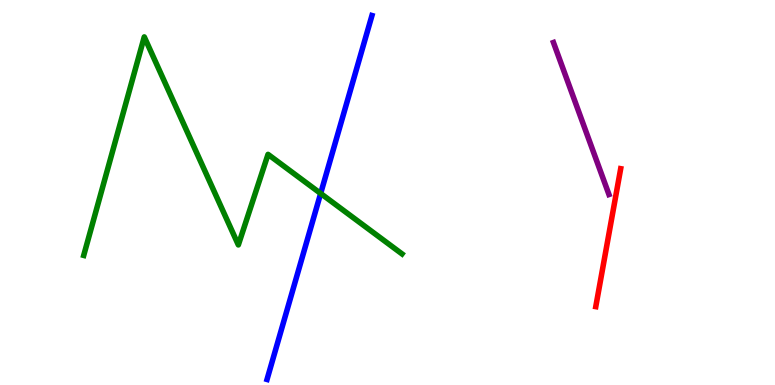[{'lines': ['blue', 'red'], 'intersections': []}, {'lines': ['green', 'red'], 'intersections': []}, {'lines': ['purple', 'red'], 'intersections': []}, {'lines': ['blue', 'green'], 'intersections': [{'x': 4.14, 'y': 4.97}]}, {'lines': ['blue', 'purple'], 'intersections': []}, {'lines': ['green', 'purple'], 'intersections': []}]